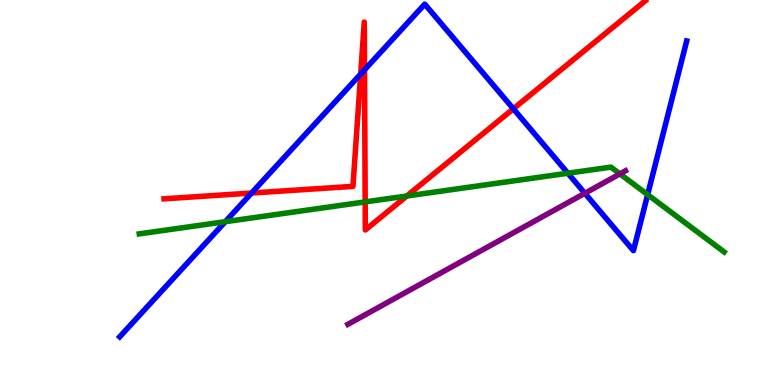[{'lines': ['blue', 'red'], 'intersections': [{'x': 3.25, 'y': 4.99}, {'x': 4.65, 'y': 8.08}, {'x': 4.7, 'y': 8.19}, {'x': 6.62, 'y': 7.17}]}, {'lines': ['green', 'red'], 'intersections': [{'x': 4.71, 'y': 4.76}, {'x': 5.25, 'y': 4.91}]}, {'lines': ['purple', 'red'], 'intersections': []}, {'lines': ['blue', 'green'], 'intersections': [{'x': 2.91, 'y': 4.24}, {'x': 7.33, 'y': 5.5}, {'x': 8.36, 'y': 4.94}]}, {'lines': ['blue', 'purple'], 'intersections': [{'x': 7.55, 'y': 4.98}]}, {'lines': ['green', 'purple'], 'intersections': [{'x': 8.0, 'y': 5.48}]}]